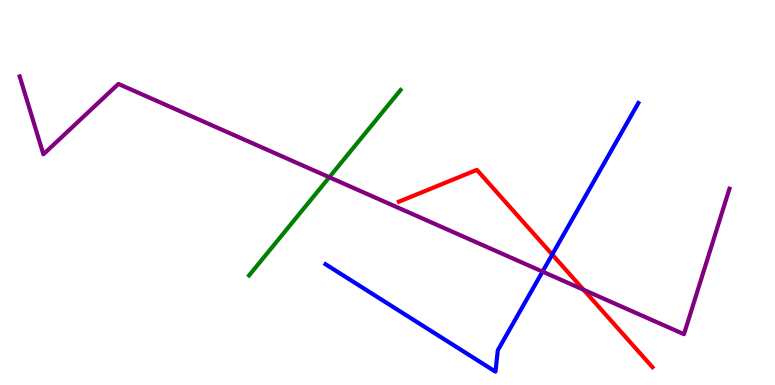[{'lines': ['blue', 'red'], 'intersections': [{'x': 7.13, 'y': 3.39}]}, {'lines': ['green', 'red'], 'intersections': []}, {'lines': ['purple', 'red'], 'intersections': [{'x': 7.53, 'y': 2.47}]}, {'lines': ['blue', 'green'], 'intersections': []}, {'lines': ['blue', 'purple'], 'intersections': [{'x': 7.0, 'y': 2.95}]}, {'lines': ['green', 'purple'], 'intersections': [{'x': 4.25, 'y': 5.4}]}]